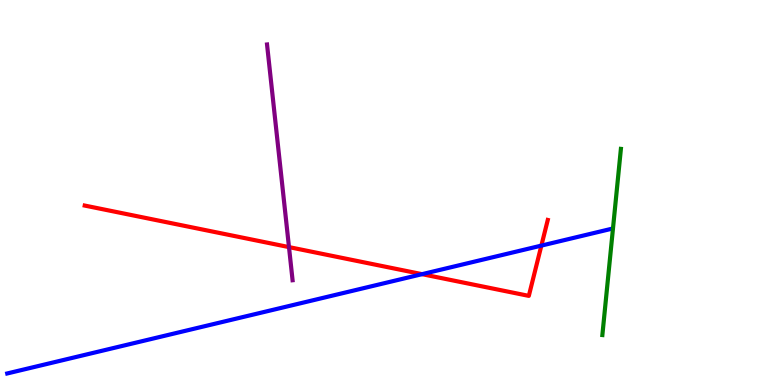[{'lines': ['blue', 'red'], 'intersections': [{'x': 5.45, 'y': 2.88}, {'x': 6.99, 'y': 3.62}]}, {'lines': ['green', 'red'], 'intersections': []}, {'lines': ['purple', 'red'], 'intersections': [{'x': 3.73, 'y': 3.58}]}, {'lines': ['blue', 'green'], 'intersections': []}, {'lines': ['blue', 'purple'], 'intersections': []}, {'lines': ['green', 'purple'], 'intersections': []}]